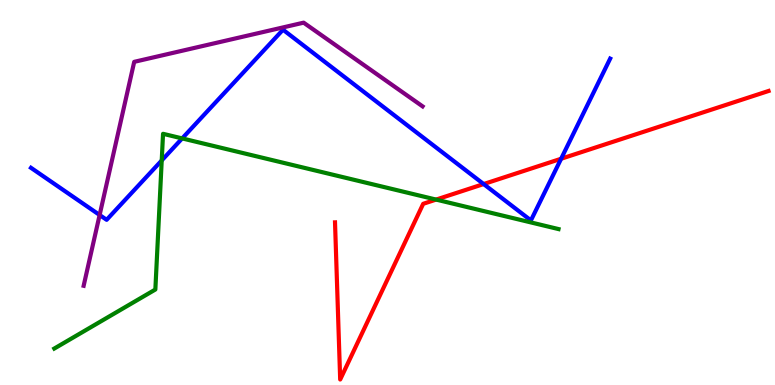[{'lines': ['blue', 'red'], 'intersections': [{'x': 6.24, 'y': 5.22}, {'x': 7.24, 'y': 5.88}]}, {'lines': ['green', 'red'], 'intersections': [{'x': 5.63, 'y': 4.82}]}, {'lines': ['purple', 'red'], 'intersections': []}, {'lines': ['blue', 'green'], 'intersections': [{'x': 2.09, 'y': 5.83}, {'x': 2.35, 'y': 6.4}]}, {'lines': ['blue', 'purple'], 'intersections': [{'x': 1.29, 'y': 4.42}]}, {'lines': ['green', 'purple'], 'intersections': []}]